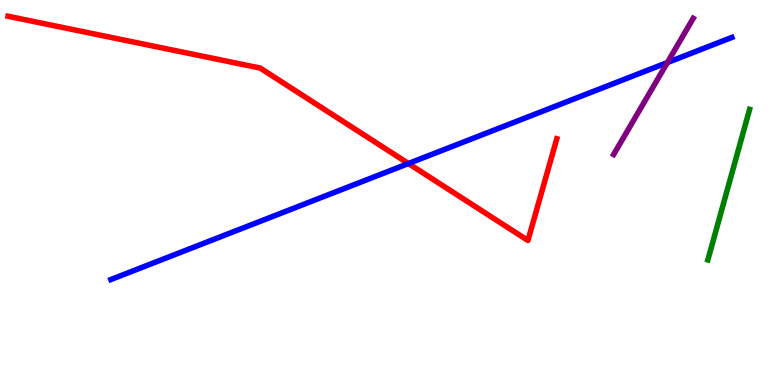[{'lines': ['blue', 'red'], 'intersections': [{'x': 5.27, 'y': 5.75}]}, {'lines': ['green', 'red'], 'intersections': []}, {'lines': ['purple', 'red'], 'intersections': []}, {'lines': ['blue', 'green'], 'intersections': []}, {'lines': ['blue', 'purple'], 'intersections': [{'x': 8.61, 'y': 8.38}]}, {'lines': ['green', 'purple'], 'intersections': []}]